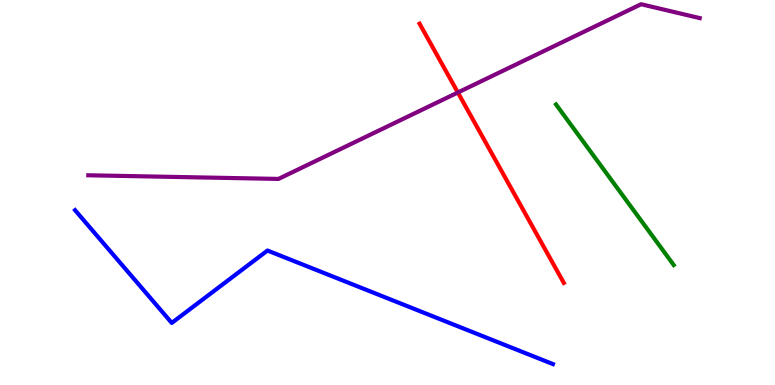[{'lines': ['blue', 'red'], 'intersections': []}, {'lines': ['green', 'red'], 'intersections': []}, {'lines': ['purple', 'red'], 'intersections': [{'x': 5.91, 'y': 7.6}]}, {'lines': ['blue', 'green'], 'intersections': []}, {'lines': ['blue', 'purple'], 'intersections': []}, {'lines': ['green', 'purple'], 'intersections': []}]